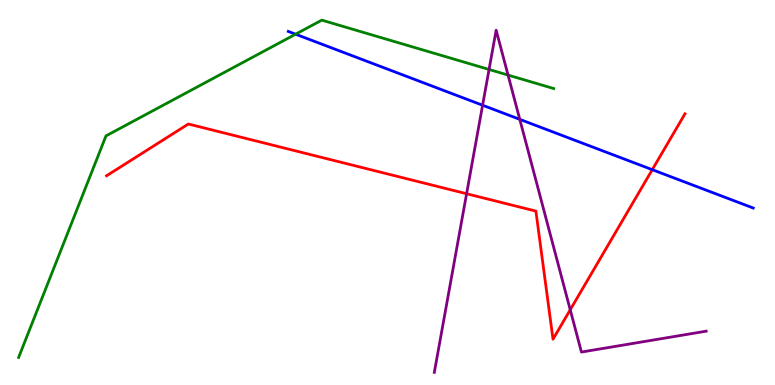[{'lines': ['blue', 'red'], 'intersections': [{'x': 8.42, 'y': 5.59}]}, {'lines': ['green', 'red'], 'intersections': []}, {'lines': ['purple', 'red'], 'intersections': [{'x': 6.02, 'y': 4.97}, {'x': 7.36, 'y': 1.95}]}, {'lines': ['blue', 'green'], 'intersections': [{'x': 3.81, 'y': 9.11}]}, {'lines': ['blue', 'purple'], 'intersections': [{'x': 6.23, 'y': 7.27}, {'x': 6.71, 'y': 6.9}]}, {'lines': ['green', 'purple'], 'intersections': [{'x': 6.31, 'y': 8.2}, {'x': 6.56, 'y': 8.05}]}]